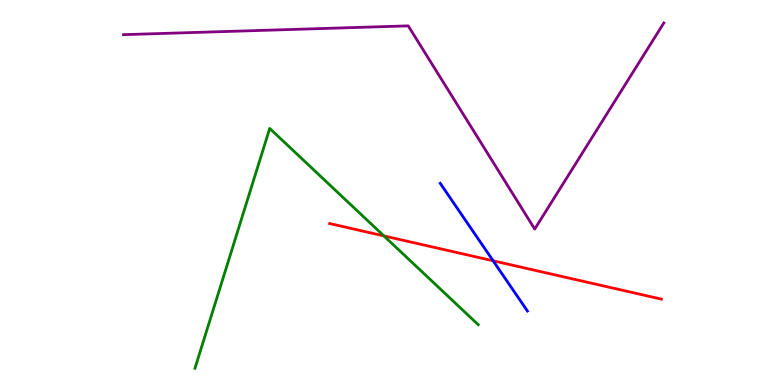[{'lines': ['blue', 'red'], 'intersections': [{'x': 6.36, 'y': 3.23}]}, {'lines': ['green', 'red'], 'intersections': [{'x': 4.95, 'y': 3.87}]}, {'lines': ['purple', 'red'], 'intersections': []}, {'lines': ['blue', 'green'], 'intersections': []}, {'lines': ['blue', 'purple'], 'intersections': []}, {'lines': ['green', 'purple'], 'intersections': []}]